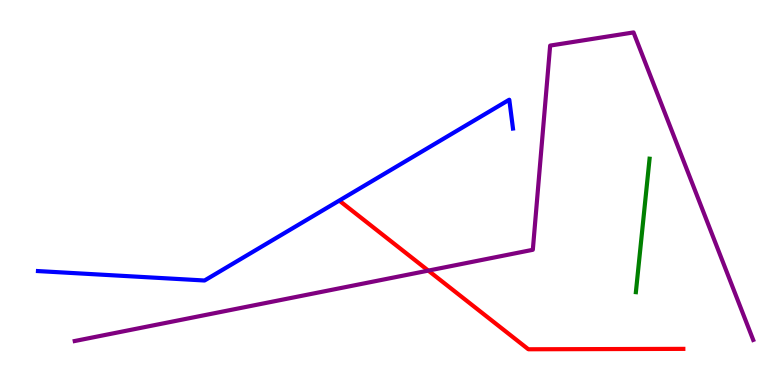[{'lines': ['blue', 'red'], 'intersections': []}, {'lines': ['green', 'red'], 'intersections': []}, {'lines': ['purple', 'red'], 'intersections': [{'x': 5.53, 'y': 2.97}]}, {'lines': ['blue', 'green'], 'intersections': []}, {'lines': ['blue', 'purple'], 'intersections': []}, {'lines': ['green', 'purple'], 'intersections': []}]